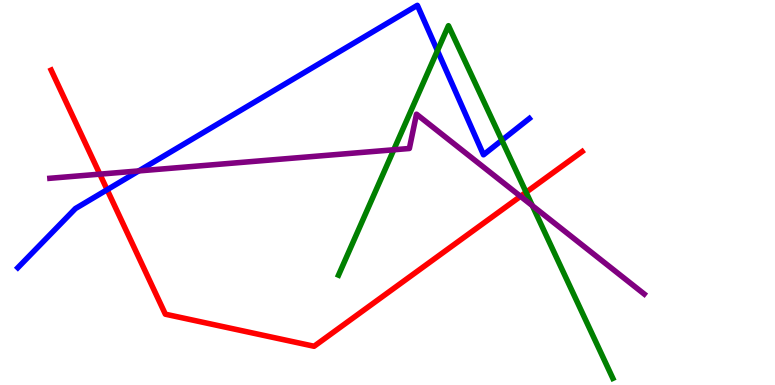[{'lines': ['blue', 'red'], 'intersections': [{'x': 1.38, 'y': 5.07}]}, {'lines': ['green', 'red'], 'intersections': [{'x': 6.79, 'y': 5.01}]}, {'lines': ['purple', 'red'], 'intersections': [{'x': 1.29, 'y': 5.48}, {'x': 6.72, 'y': 4.9}]}, {'lines': ['blue', 'green'], 'intersections': [{'x': 5.64, 'y': 8.68}, {'x': 6.48, 'y': 6.36}]}, {'lines': ['blue', 'purple'], 'intersections': [{'x': 1.79, 'y': 5.56}]}, {'lines': ['green', 'purple'], 'intersections': [{'x': 5.08, 'y': 6.11}, {'x': 6.87, 'y': 4.66}]}]